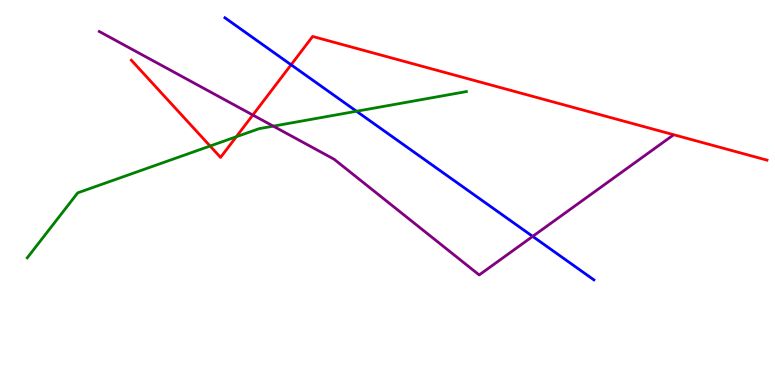[{'lines': ['blue', 'red'], 'intersections': [{'x': 3.76, 'y': 8.32}]}, {'lines': ['green', 'red'], 'intersections': [{'x': 2.71, 'y': 6.21}, {'x': 3.05, 'y': 6.45}]}, {'lines': ['purple', 'red'], 'intersections': [{'x': 3.26, 'y': 7.01}]}, {'lines': ['blue', 'green'], 'intersections': [{'x': 4.6, 'y': 7.11}]}, {'lines': ['blue', 'purple'], 'intersections': [{'x': 6.87, 'y': 3.86}]}, {'lines': ['green', 'purple'], 'intersections': [{'x': 3.53, 'y': 6.72}]}]